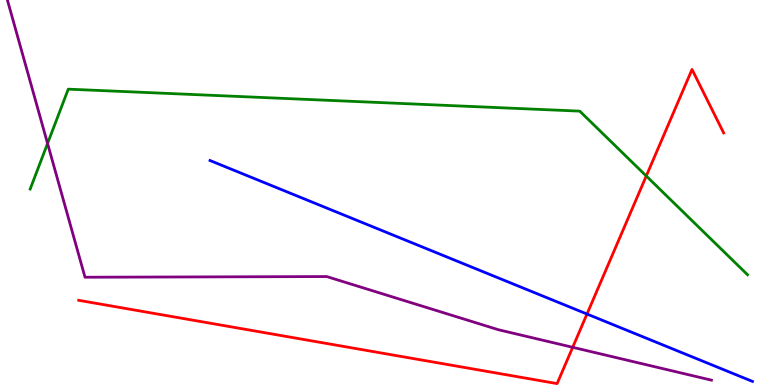[{'lines': ['blue', 'red'], 'intersections': [{'x': 7.57, 'y': 1.84}]}, {'lines': ['green', 'red'], 'intersections': [{'x': 8.34, 'y': 5.43}]}, {'lines': ['purple', 'red'], 'intersections': [{'x': 7.39, 'y': 0.979}]}, {'lines': ['blue', 'green'], 'intersections': []}, {'lines': ['blue', 'purple'], 'intersections': []}, {'lines': ['green', 'purple'], 'intersections': [{'x': 0.614, 'y': 6.27}]}]